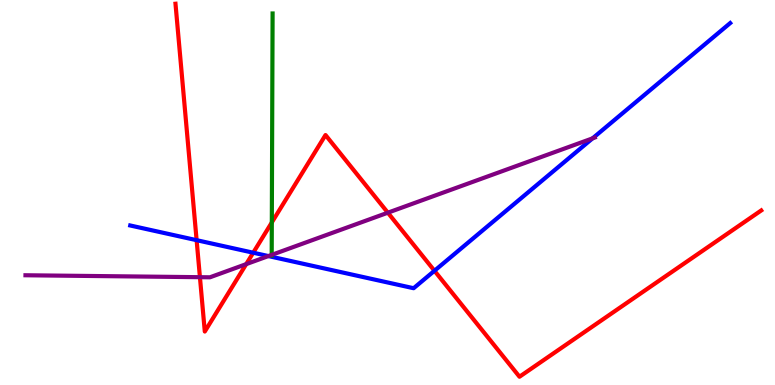[{'lines': ['blue', 'red'], 'intersections': [{'x': 2.54, 'y': 3.76}, {'x': 3.27, 'y': 3.44}, {'x': 5.61, 'y': 2.97}]}, {'lines': ['green', 'red'], 'intersections': [{'x': 3.51, 'y': 4.22}]}, {'lines': ['purple', 'red'], 'intersections': [{'x': 2.58, 'y': 2.8}, {'x': 3.18, 'y': 3.14}, {'x': 5.0, 'y': 4.48}]}, {'lines': ['blue', 'green'], 'intersections': []}, {'lines': ['blue', 'purple'], 'intersections': [{'x': 3.46, 'y': 3.35}, {'x': 7.65, 'y': 6.41}]}, {'lines': ['green', 'purple'], 'intersections': [{'x': 3.51, 'y': 3.38}]}]